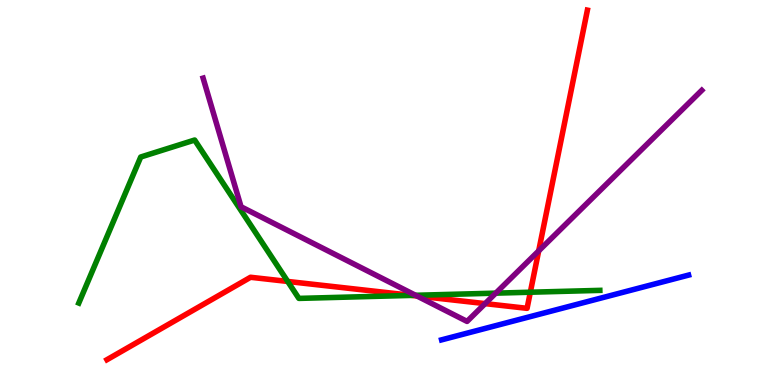[{'lines': ['blue', 'red'], 'intersections': []}, {'lines': ['green', 'red'], 'intersections': [{'x': 3.71, 'y': 2.69}, {'x': 5.31, 'y': 2.33}, {'x': 6.84, 'y': 2.41}]}, {'lines': ['purple', 'red'], 'intersections': [{'x': 5.38, 'y': 2.31}, {'x': 6.26, 'y': 2.11}, {'x': 6.95, 'y': 3.48}]}, {'lines': ['blue', 'green'], 'intersections': []}, {'lines': ['blue', 'purple'], 'intersections': []}, {'lines': ['green', 'purple'], 'intersections': [{'x': 5.36, 'y': 2.33}, {'x': 6.4, 'y': 2.39}]}]